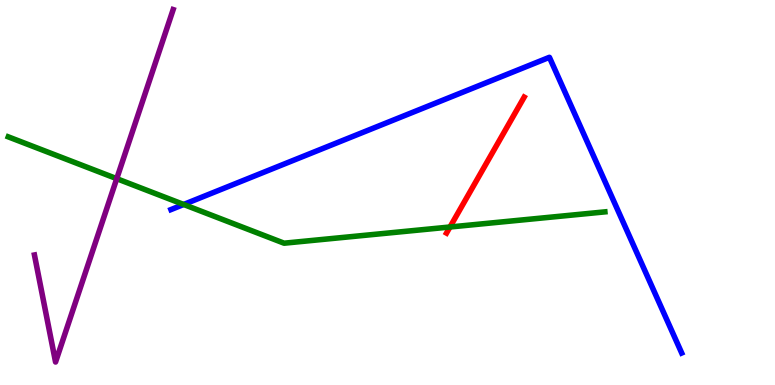[{'lines': ['blue', 'red'], 'intersections': []}, {'lines': ['green', 'red'], 'intersections': [{'x': 5.81, 'y': 4.1}]}, {'lines': ['purple', 'red'], 'intersections': []}, {'lines': ['blue', 'green'], 'intersections': [{'x': 2.37, 'y': 4.69}]}, {'lines': ['blue', 'purple'], 'intersections': []}, {'lines': ['green', 'purple'], 'intersections': [{'x': 1.51, 'y': 5.36}]}]